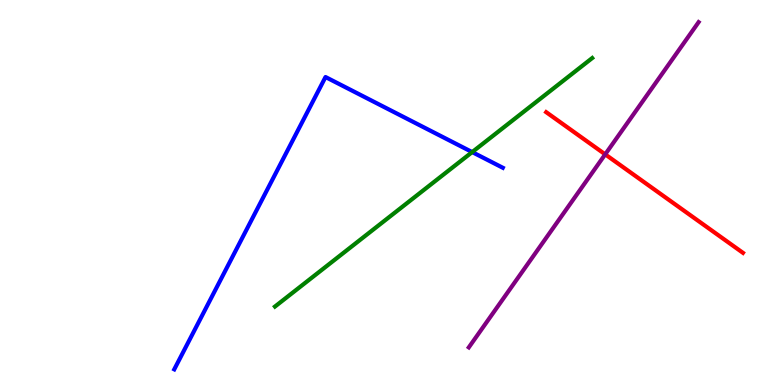[{'lines': ['blue', 'red'], 'intersections': []}, {'lines': ['green', 'red'], 'intersections': []}, {'lines': ['purple', 'red'], 'intersections': [{'x': 7.81, 'y': 5.99}]}, {'lines': ['blue', 'green'], 'intersections': [{'x': 6.09, 'y': 6.05}]}, {'lines': ['blue', 'purple'], 'intersections': []}, {'lines': ['green', 'purple'], 'intersections': []}]